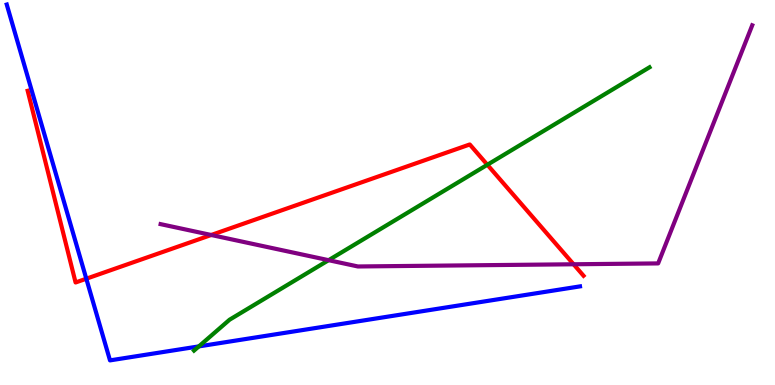[{'lines': ['blue', 'red'], 'intersections': [{'x': 1.11, 'y': 2.76}]}, {'lines': ['green', 'red'], 'intersections': [{'x': 6.29, 'y': 5.72}]}, {'lines': ['purple', 'red'], 'intersections': [{'x': 2.73, 'y': 3.9}, {'x': 7.4, 'y': 3.14}]}, {'lines': ['blue', 'green'], 'intersections': [{'x': 2.57, 'y': 1.0}]}, {'lines': ['blue', 'purple'], 'intersections': []}, {'lines': ['green', 'purple'], 'intersections': [{'x': 4.24, 'y': 3.24}]}]